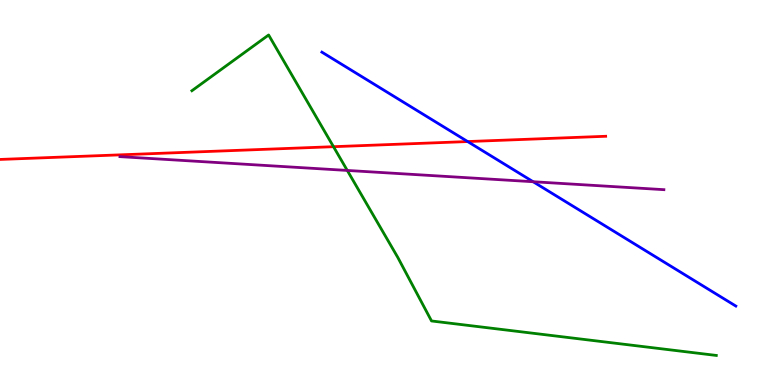[{'lines': ['blue', 'red'], 'intersections': [{'x': 6.03, 'y': 6.32}]}, {'lines': ['green', 'red'], 'intersections': [{'x': 4.3, 'y': 6.19}]}, {'lines': ['purple', 'red'], 'intersections': []}, {'lines': ['blue', 'green'], 'intersections': []}, {'lines': ['blue', 'purple'], 'intersections': [{'x': 6.88, 'y': 5.28}]}, {'lines': ['green', 'purple'], 'intersections': [{'x': 4.48, 'y': 5.57}]}]